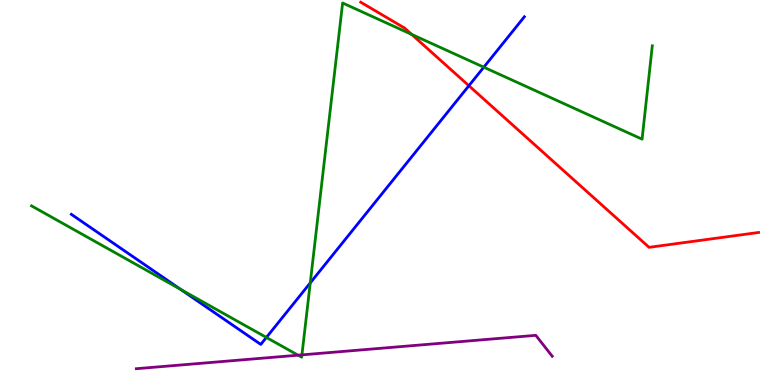[{'lines': ['blue', 'red'], 'intersections': [{'x': 6.05, 'y': 7.77}]}, {'lines': ['green', 'red'], 'intersections': [{'x': 5.31, 'y': 9.11}]}, {'lines': ['purple', 'red'], 'intersections': []}, {'lines': ['blue', 'green'], 'intersections': [{'x': 2.33, 'y': 2.48}, {'x': 3.44, 'y': 1.24}, {'x': 4.0, 'y': 2.65}, {'x': 6.24, 'y': 8.25}]}, {'lines': ['blue', 'purple'], 'intersections': []}, {'lines': ['green', 'purple'], 'intersections': [{'x': 3.85, 'y': 0.774}, {'x': 3.9, 'y': 0.783}]}]